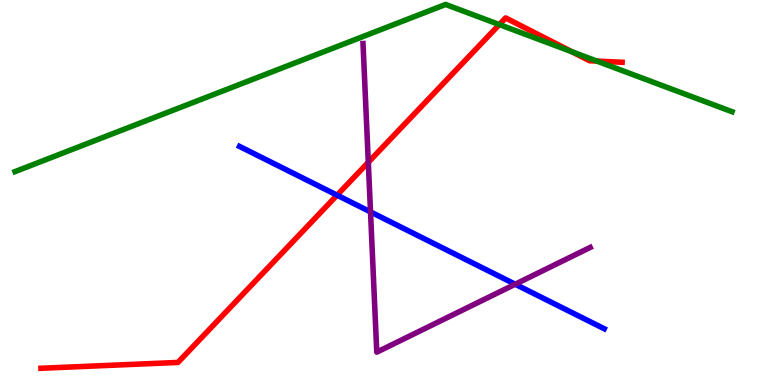[{'lines': ['blue', 'red'], 'intersections': [{'x': 4.35, 'y': 4.93}]}, {'lines': ['green', 'red'], 'intersections': [{'x': 6.44, 'y': 9.36}, {'x': 7.38, 'y': 8.66}, {'x': 7.7, 'y': 8.41}]}, {'lines': ['purple', 'red'], 'intersections': [{'x': 4.75, 'y': 5.78}]}, {'lines': ['blue', 'green'], 'intersections': []}, {'lines': ['blue', 'purple'], 'intersections': [{'x': 4.78, 'y': 4.5}, {'x': 6.65, 'y': 2.62}]}, {'lines': ['green', 'purple'], 'intersections': []}]